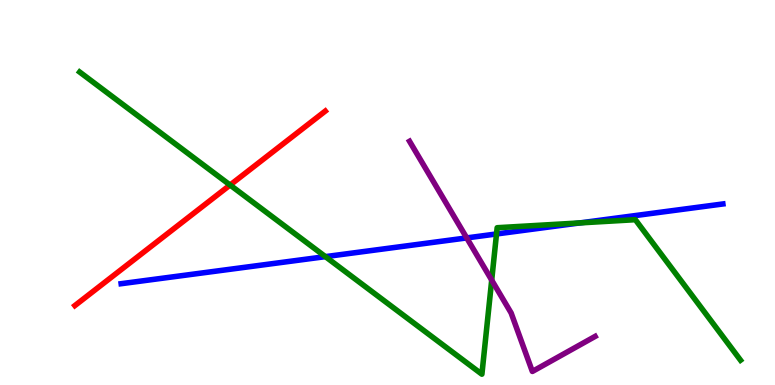[{'lines': ['blue', 'red'], 'intersections': []}, {'lines': ['green', 'red'], 'intersections': [{'x': 2.97, 'y': 5.19}]}, {'lines': ['purple', 'red'], 'intersections': []}, {'lines': ['blue', 'green'], 'intersections': [{'x': 4.2, 'y': 3.33}, {'x': 6.41, 'y': 3.92}, {'x': 7.48, 'y': 4.21}]}, {'lines': ['blue', 'purple'], 'intersections': [{'x': 6.02, 'y': 3.82}]}, {'lines': ['green', 'purple'], 'intersections': [{'x': 6.34, 'y': 2.72}]}]